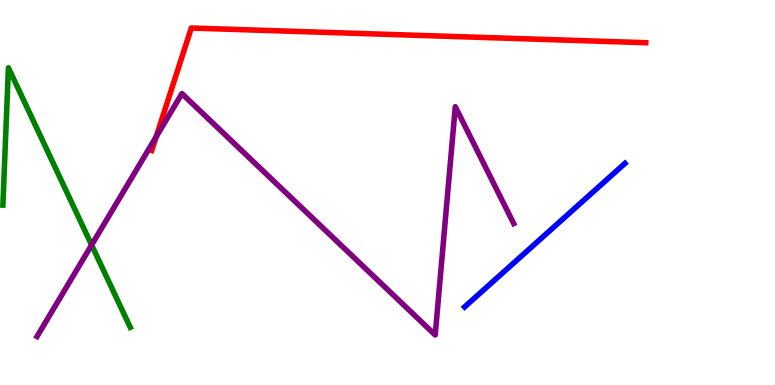[{'lines': ['blue', 'red'], 'intersections': []}, {'lines': ['green', 'red'], 'intersections': []}, {'lines': ['purple', 'red'], 'intersections': [{'x': 2.02, 'y': 6.45}]}, {'lines': ['blue', 'green'], 'intersections': []}, {'lines': ['blue', 'purple'], 'intersections': []}, {'lines': ['green', 'purple'], 'intersections': [{'x': 1.18, 'y': 3.64}]}]